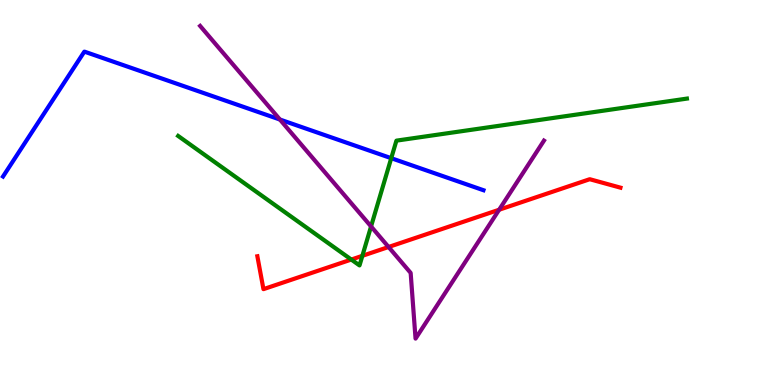[{'lines': ['blue', 'red'], 'intersections': []}, {'lines': ['green', 'red'], 'intersections': [{'x': 4.53, 'y': 3.26}, {'x': 4.68, 'y': 3.36}]}, {'lines': ['purple', 'red'], 'intersections': [{'x': 5.01, 'y': 3.58}, {'x': 6.44, 'y': 4.55}]}, {'lines': ['blue', 'green'], 'intersections': [{'x': 5.05, 'y': 5.89}]}, {'lines': ['blue', 'purple'], 'intersections': [{'x': 3.61, 'y': 6.9}]}, {'lines': ['green', 'purple'], 'intersections': [{'x': 4.79, 'y': 4.12}]}]